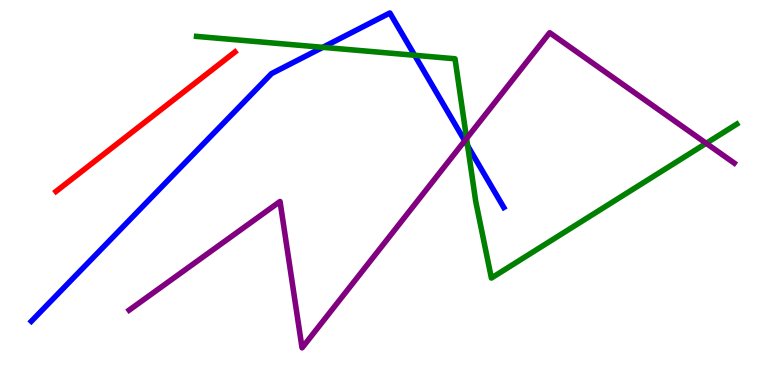[{'lines': ['blue', 'red'], 'intersections': []}, {'lines': ['green', 'red'], 'intersections': []}, {'lines': ['purple', 'red'], 'intersections': []}, {'lines': ['blue', 'green'], 'intersections': [{'x': 4.17, 'y': 8.77}, {'x': 5.35, 'y': 8.56}, {'x': 6.03, 'y': 6.21}]}, {'lines': ['blue', 'purple'], 'intersections': [{'x': 6.0, 'y': 6.34}]}, {'lines': ['green', 'purple'], 'intersections': [{'x': 6.02, 'y': 6.4}, {'x': 9.11, 'y': 6.28}]}]